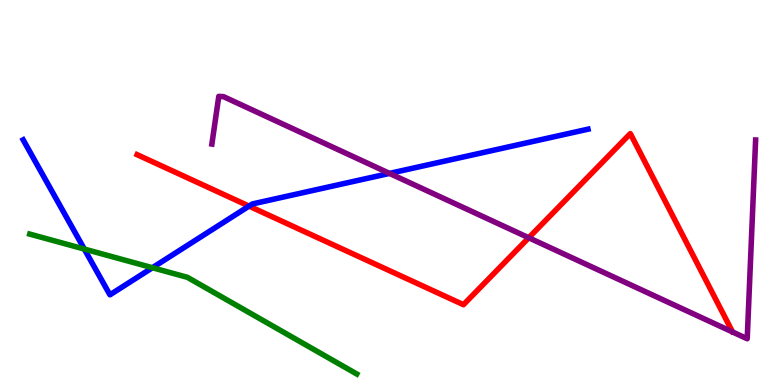[{'lines': ['blue', 'red'], 'intersections': [{'x': 3.21, 'y': 4.65}]}, {'lines': ['green', 'red'], 'intersections': []}, {'lines': ['purple', 'red'], 'intersections': [{'x': 6.82, 'y': 3.82}]}, {'lines': ['blue', 'green'], 'intersections': [{'x': 1.09, 'y': 3.53}, {'x': 1.97, 'y': 3.05}]}, {'lines': ['blue', 'purple'], 'intersections': [{'x': 5.03, 'y': 5.5}]}, {'lines': ['green', 'purple'], 'intersections': []}]